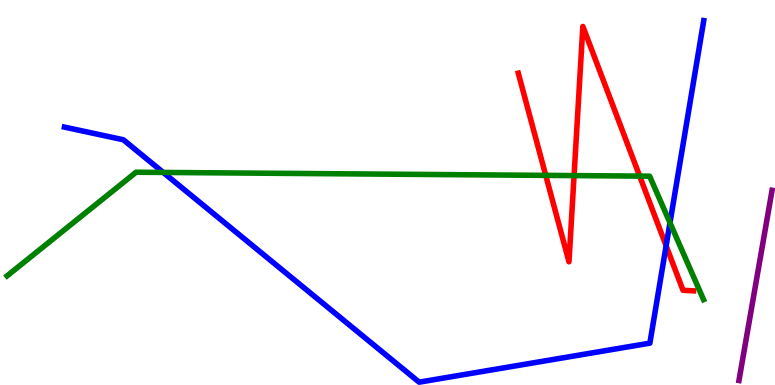[{'lines': ['blue', 'red'], 'intersections': [{'x': 8.6, 'y': 3.62}]}, {'lines': ['green', 'red'], 'intersections': [{'x': 7.04, 'y': 5.44}, {'x': 7.41, 'y': 5.44}, {'x': 8.25, 'y': 5.43}]}, {'lines': ['purple', 'red'], 'intersections': []}, {'lines': ['blue', 'green'], 'intersections': [{'x': 2.11, 'y': 5.52}, {'x': 8.64, 'y': 4.21}]}, {'lines': ['blue', 'purple'], 'intersections': []}, {'lines': ['green', 'purple'], 'intersections': []}]